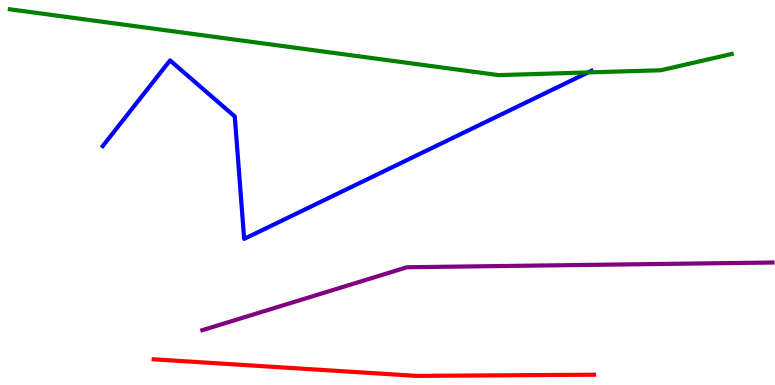[{'lines': ['blue', 'red'], 'intersections': []}, {'lines': ['green', 'red'], 'intersections': []}, {'lines': ['purple', 'red'], 'intersections': []}, {'lines': ['blue', 'green'], 'intersections': [{'x': 7.59, 'y': 8.12}]}, {'lines': ['blue', 'purple'], 'intersections': []}, {'lines': ['green', 'purple'], 'intersections': []}]